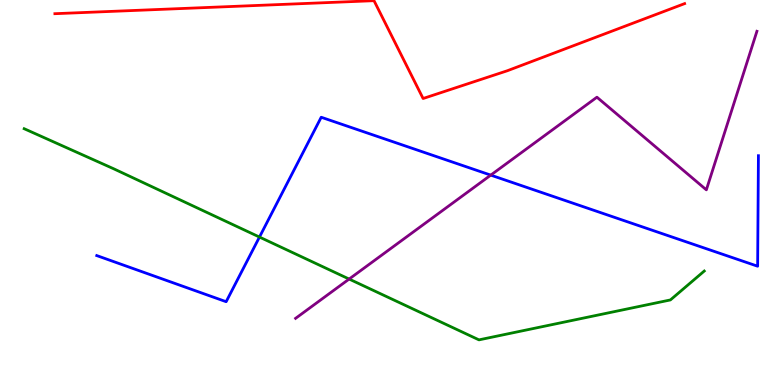[{'lines': ['blue', 'red'], 'intersections': []}, {'lines': ['green', 'red'], 'intersections': []}, {'lines': ['purple', 'red'], 'intersections': []}, {'lines': ['blue', 'green'], 'intersections': [{'x': 3.35, 'y': 3.84}]}, {'lines': ['blue', 'purple'], 'intersections': [{'x': 6.33, 'y': 5.45}]}, {'lines': ['green', 'purple'], 'intersections': [{'x': 4.5, 'y': 2.75}]}]